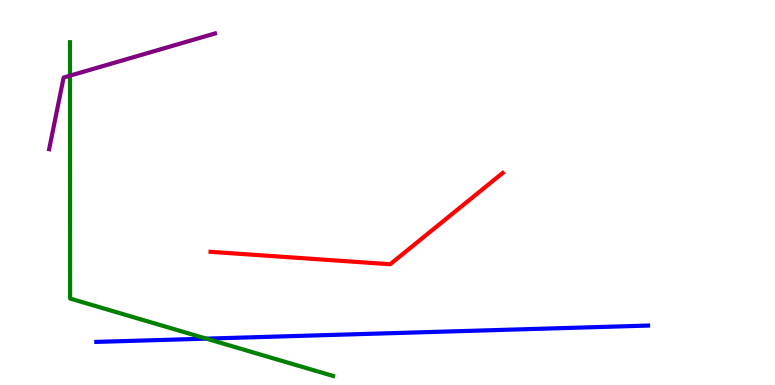[{'lines': ['blue', 'red'], 'intersections': []}, {'lines': ['green', 'red'], 'intersections': []}, {'lines': ['purple', 'red'], 'intersections': []}, {'lines': ['blue', 'green'], 'intersections': [{'x': 2.66, 'y': 1.2}]}, {'lines': ['blue', 'purple'], 'intersections': []}, {'lines': ['green', 'purple'], 'intersections': [{'x': 0.903, 'y': 8.03}]}]